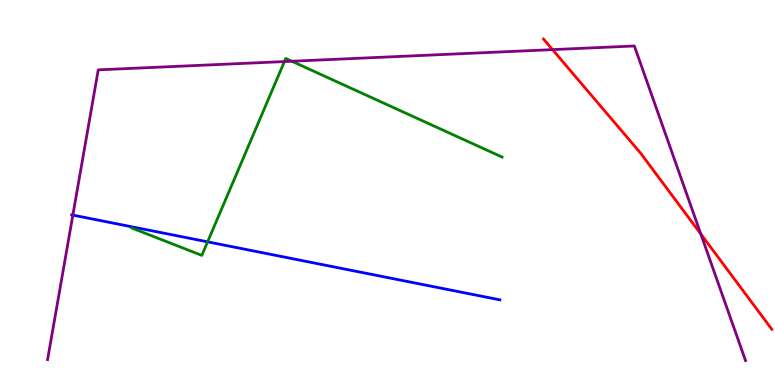[{'lines': ['blue', 'red'], 'intersections': []}, {'lines': ['green', 'red'], 'intersections': []}, {'lines': ['purple', 'red'], 'intersections': [{'x': 7.13, 'y': 8.71}, {'x': 9.04, 'y': 3.92}]}, {'lines': ['blue', 'green'], 'intersections': [{'x': 2.68, 'y': 3.72}]}, {'lines': ['blue', 'purple'], 'intersections': [{'x': 0.94, 'y': 4.41}]}, {'lines': ['green', 'purple'], 'intersections': [{'x': 3.67, 'y': 8.4}, {'x': 3.77, 'y': 8.41}]}]